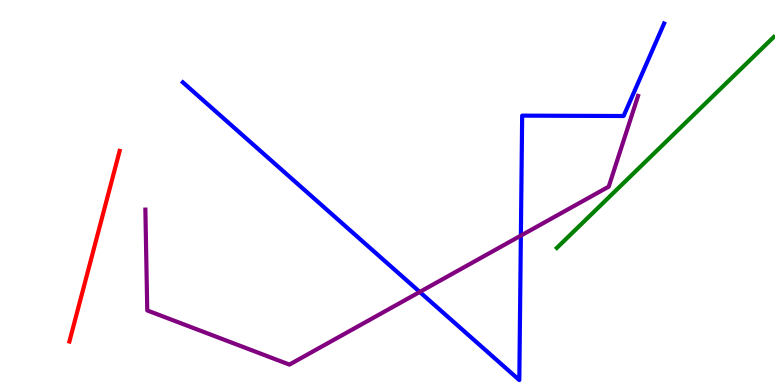[{'lines': ['blue', 'red'], 'intersections': []}, {'lines': ['green', 'red'], 'intersections': []}, {'lines': ['purple', 'red'], 'intersections': []}, {'lines': ['blue', 'green'], 'intersections': []}, {'lines': ['blue', 'purple'], 'intersections': [{'x': 5.42, 'y': 2.42}, {'x': 6.72, 'y': 3.88}]}, {'lines': ['green', 'purple'], 'intersections': []}]